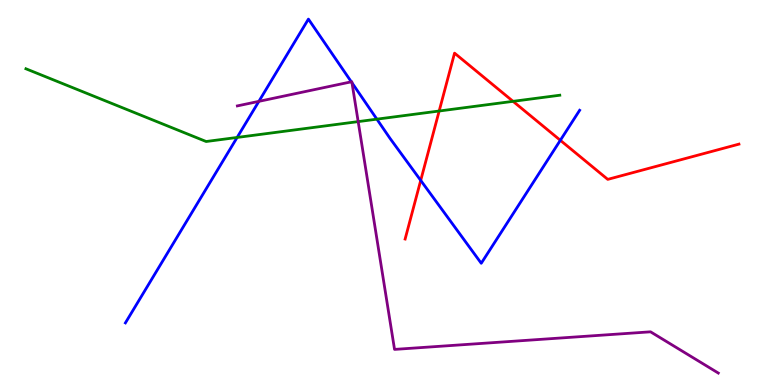[{'lines': ['blue', 'red'], 'intersections': [{'x': 5.43, 'y': 5.31}, {'x': 7.23, 'y': 6.36}]}, {'lines': ['green', 'red'], 'intersections': [{'x': 5.67, 'y': 7.12}, {'x': 6.62, 'y': 7.37}]}, {'lines': ['purple', 'red'], 'intersections': []}, {'lines': ['blue', 'green'], 'intersections': [{'x': 3.06, 'y': 6.43}, {'x': 4.86, 'y': 6.9}]}, {'lines': ['blue', 'purple'], 'intersections': [{'x': 3.34, 'y': 7.37}, {'x': 4.53, 'y': 7.88}, {'x': 4.54, 'y': 7.85}]}, {'lines': ['green', 'purple'], 'intersections': [{'x': 4.62, 'y': 6.84}]}]